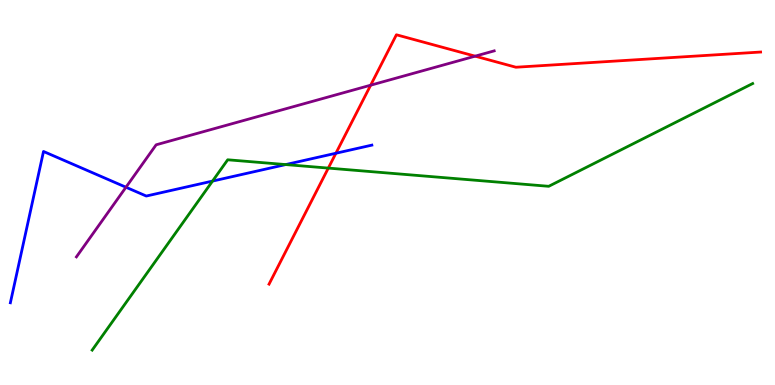[{'lines': ['blue', 'red'], 'intersections': [{'x': 4.33, 'y': 6.02}]}, {'lines': ['green', 'red'], 'intersections': [{'x': 4.24, 'y': 5.63}]}, {'lines': ['purple', 'red'], 'intersections': [{'x': 4.78, 'y': 7.79}, {'x': 6.13, 'y': 8.54}]}, {'lines': ['blue', 'green'], 'intersections': [{'x': 2.74, 'y': 5.3}, {'x': 3.69, 'y': 5.73}]}, {'lines': ['blue', 'purple'], 'intersections': [{'x': 1.63, 'y': 5.14}]}, {'lines': ['green', 'purple'], 'intersections': []}]